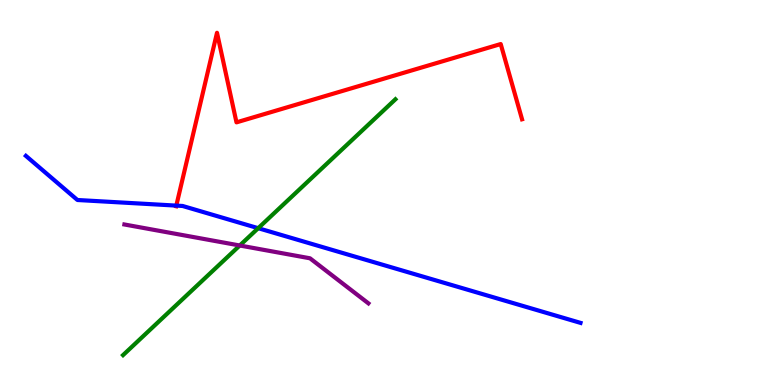[{'lines': ['blue', 'red'], 'intersections': [{'x': 2.27, 'y': 4.66}]}, {'lines': ['green', 'red'], 'intersections': []}, {'lines': ['purple', 'red'], 'intersections': []}, {'lines': ['blue', 'green'], 'intersections': [{'x': 3.33, 'y': 4.07}]}, {'lines': ['blue', 'purple'], 'intersections': []}, {'lines': ['green', 'purple'], 'intersections': [{'x': 3.09, 'y': 3.62}]}]